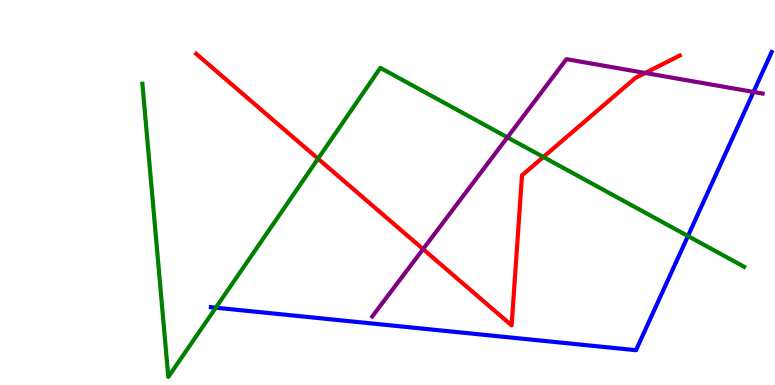[{'lines': ['blue', 'red'], 'intersections': []}, {'lines': ['green', 'red'], 'intersections': [{'x': 4.1, 'y': 5.88}, {'x': 7.01, 'y': 5.92}]}, {'lines': ['purple', 'red'], 'intersections': [{'x': 5.46, 'y': 3.53}, {'x': 8.33, 'y': 8.1}]}, {'lines': ['blue', 'green'], 'intersections': [{'x': 2.78, 'y': 2.01}, {'x': 8.88, 'y': 3.87}]}, {'lines': ['blue', 'purple'], 'intersections': [{'x': 9.72, 'y': 7.61}]}, {'lines': ['green', 'purple'], 'intersections': [{'x': 6.55, 'y': 6.43}]}]